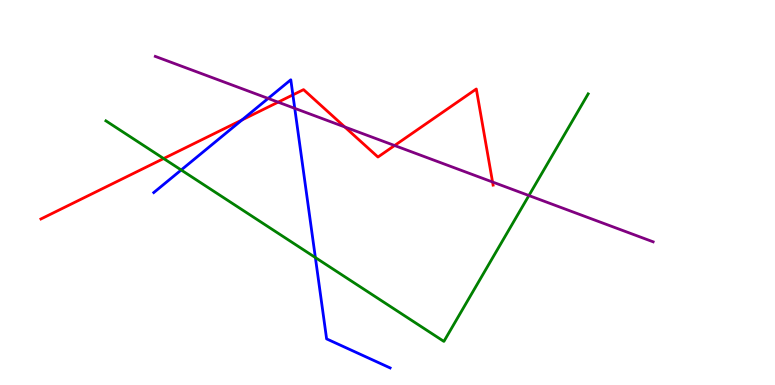[{'lines': ['blue', 'red'], 'intersections': [{'x': 3.12, 'y': 6.88}, {'x': 3.78, 'y': 7.54}]}, {'lines': ['green', 'red'], 'intersections': [{'x': 2.11, 'y': 5.88}]}, {'lines': ['purple', 'red'], 'intersections': [{'x': 3.59, 'y': 7.35}, {'x': 4.45, 'y': 6.7}, {'x': 5.09, 'y': 6.22}, {'x': 6.36, 'y': 5.27}]}, {'lines': ['blue', 'green'], 'intersections': [{'x': 2.34, 'y': 5.58}, {'x': 4.07, 'y': 3.31}]}, {'lines': ['blue', 'purple'], 'intersections': [{'x': 3.46, 'y': 7.44}, {'x': 3.8, 'y': 7.19}]}, {'lines': ['green', 'purple'], 'intersections': [{'x': 6.82, 'y': 4.92}]}]